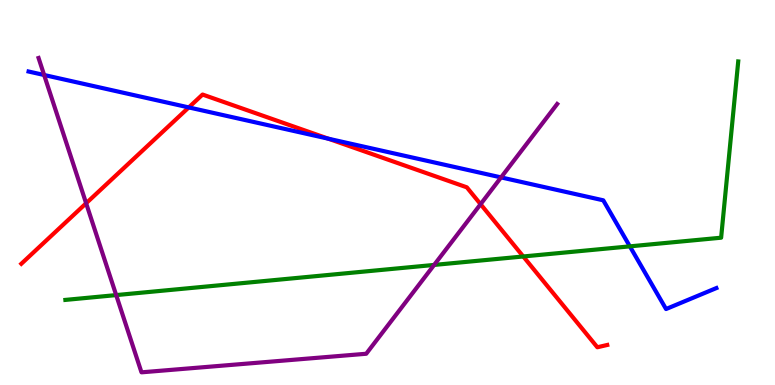[{'lines': ['blue', 'red'], 'intersections': [{'x': 2.44, 'y': 7.21}, {'x': 4.24, 'y': 6.4}]}, {'lines': ['green', 'red'], 'intersections': [{'x': 6.75, 'y': 3.34}]}, {'lines': ['purple', 'red'], 'intersections': [{'x': 1.11, 'y': 4.72}, {'x': 6.2, 'y': 4.7}]}, {'lines': ['blue', 'green'], 'intersections': [{'x': 8.13, 'y': 3.6}]}, {'lines': ['blue', 'purple'], 'intersections': [{'x': 0.569, 'y': 8.05}, {'x': 6.47, 'y': 5.39}]}, {'lines': ['green', 'purple'], 'intersections': [{'x': 1.5, 'y': 2.34}, {'x': 5.6, 'y': 3.12}]}]